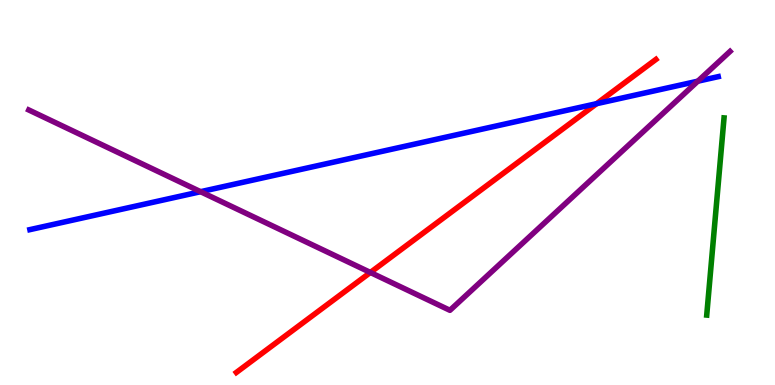[{'lines': ['blue', 'red'], 'intersections': [{'x': 7.7, 'y': 7.31}]}, {'lines': ['green', 'red'], 'intersections': []}, {'lines': ['purple', 'red'], 'intersections': [{'x': 4.78, 'y': 2.92}]}, {'lines': ['blue', 'green'], 'intersections': []}, {'lines': ['blue', 'purple'], 'intersections': [{'x': 2.59, 'y': 5.02}, {'x': 9.0, 'y': 7.89}]}, {'lines': ['green', 'purple'], 'intersections': []}]